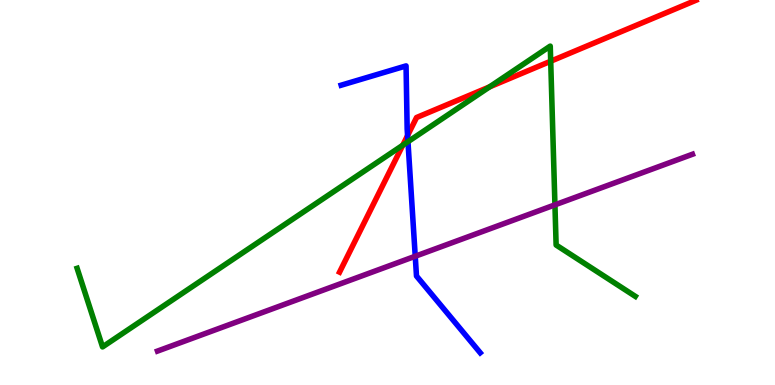[{'lines': ['blue', 'red'], 'intersections': [{'x': 5.26, 'y': 6.48}]}, {'lines': ['green', 'red'], 'intersections': [{'x': 5.2, 'y': 6.23}, {'x': 6.32, 'y': 7.74}, {'x': 7.11, 'y': 8.41}]}, {'lines': ['purple', 'red'], 'intersections': []}, {'lines': ['blue', 'green'], 'intersections': [{'x': 5.26, 'y': 6.32}]}, {'lines': ['blue', 'purple'], 'intersections': [{'x': 5.36, 'y': 3.34}]}, {'lines': ['green', 'purple'], 'intersections': [{'x': 7.16, 'y': 4.68}]}]